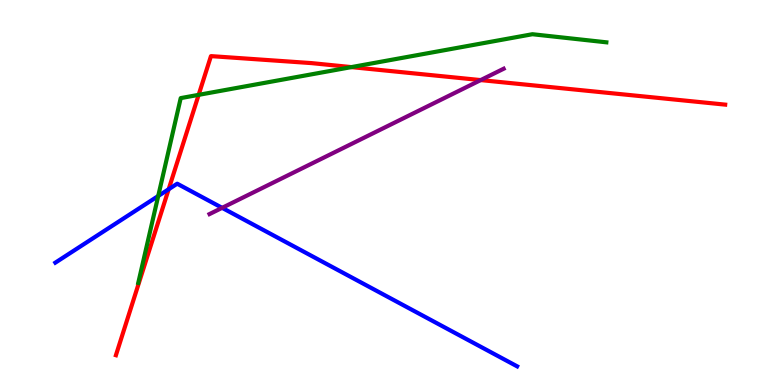[{'lines': ['blue', 'red'], 'intersections': [{'x': 2.18, 'y': 5.08}]}, {'lines': ['green', 'red'], 'intersections': [{'x': 2.56, 'y': 7.54}, {'x': 4.53, 'y': 8.26}]}, {'lines': ['purple', 'red'], 'intersections': [{'x': 6.2, 'y': 7.92}]}, {'lines': ['blue', 'green'], 'intersections': [{'x': 2.04, 'y': 4.91}]}, {'lines': ['blue', 'purple'], 'intersections': [{'x': 2.87, 'y': 4.6}]}, {'lines': ['green', 'purple'], 'intersections': []}]